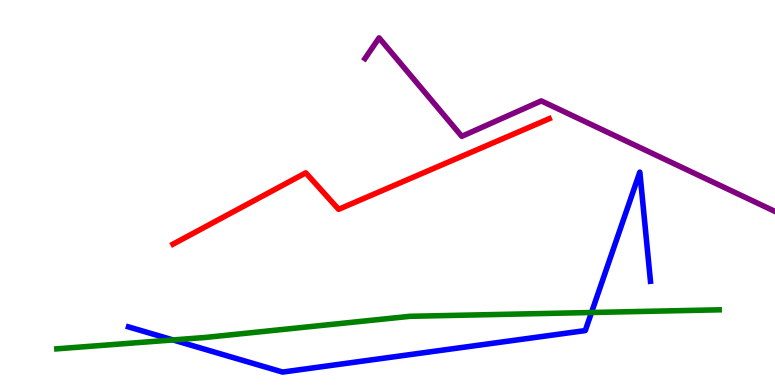[{'lines': ['blue', 'red'], 'intersections': []}, {'lines': ['green', 'red'], 'intersections': []}, {'lines': ['purple', 'red'], 'intersections': []}, {'lines': ['blue', 'green'], 'intersections': [{'x': 2.23, 'y': 1.17}, {'x': 7.63, 'y': 1.88}]}, {'lines': ['blue', 'purple'], 'intersections': []}, {'lines': ['green', 'purple'], 'intersections': []}]